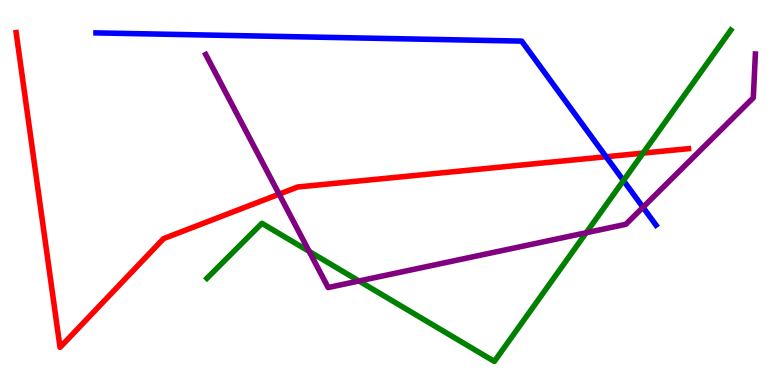[{'lines': ['blue', 'red'], 'intersections': [{'x': 7.82, 'y': 5.93}]}, {'lines': ['green', 'red'], 'intersections': [{'x': 8.3, 'y': 6.02}]}, {'lines': ['purple', 'red'], 'intersections': [{'x': 3.6, 'y': 4.96}]}, {'lines': ['blue', 'green'], 'intersections': [{'x': 8.04, 'y': 5.31}]}, {'lines': ['blue', 'purple'], 'intersections': [{'x': 8.3, 'y': 4.62}]}, {'lines': ['green', 'purple'], 'intersections': [{'x': 3.99, 'y': 3.47}, {'x': 4.63, 'y': 2.7}, {'x': 7.56, 'y': 3.96}]}]